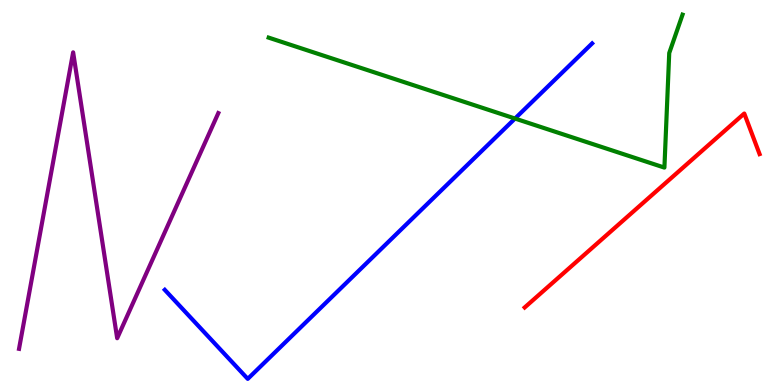[{'lines': ['blue', 'red'], 'intersections': []}, {'lines': ['green', 'red'], 'intersections': []}, {'lines': ['purple', 'red'], 'intersections': []}, {'lines': ['blue', 'green'], 'intersections': [{'x': 6.65, 'y': 6.92}]}, {'lines': ['blue', 'purple'], 'intersections': []}, {'lines': ['green', 'purple'], 'intersections': []}]